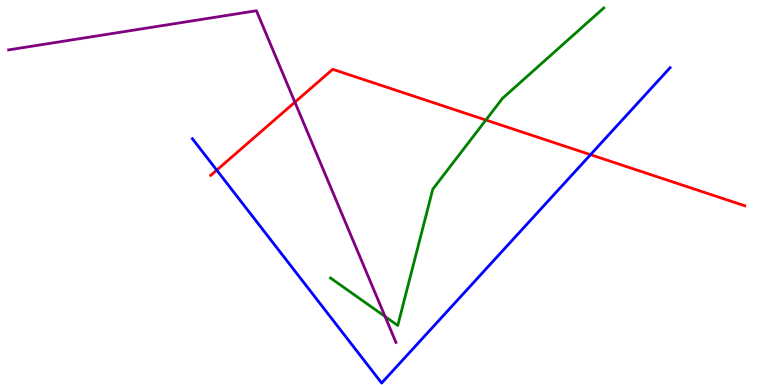[{'lines': ['blue', 'red'], 'intersections': [{'x': 2.8, 'y': 5.58}, {'x': 7.62, 'y': 5.98}]}, {'lines': ['green', 'red'], 'intersections': [{'x': 6.27, 'y': 6.88}]}, {'lines': ['purple', 'red'], 'intersections': [{'x': 3.81, 'y': 7.35}]}, {'lines': ['blue', 'green'], 'intersections': []}, {'lines': ['blue', 'purple'], 'intersections': []}, {'lines': ['green', 'purple'], 'intersections': [{'x': 4.97, 'y': 1.78}]}]